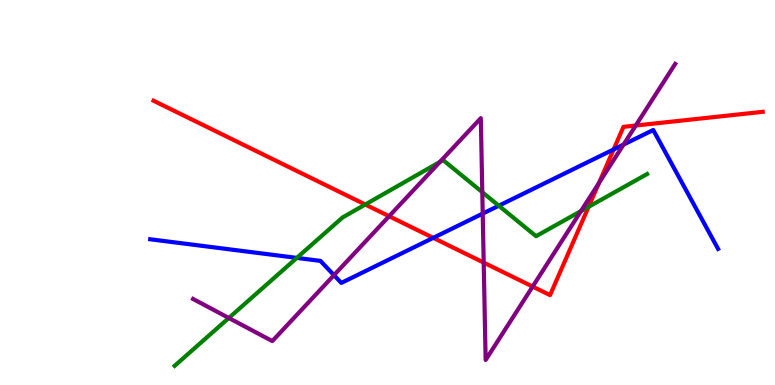[{'lines': ['blue', 'red'], 'intersections': [{'x': 5.59, 'y': 3.82}, {'x': 7.92, 'y': 6.12}]}, {'lines': ['green', 'red'], 'intersections': [{'x': 4.71, 'y': 4.69}, {'x': 7.59, 'y': 4.63}]}, {'lines': ['purple', 'red'], 'intersections': [{'x': 5.02, 'y': 4.38}, {'x': 6.24, 'y': 3.18}, {'x': 6.87, 'y': 2.56}, {'x': 7.73, 'y': 5.25}, {'x': 8.2, 'y': 6.74}]}, {'lines': ['blue', 'green'], 'intersections': [{'x': 3.83, 'y': 3.3}, {'x': 6.44, 'y': 4.66}]}, {'lines': ['blue', 'purple'], 'intersections': [{'x': 4.31, 'y': 2.85}, {'x': 6.23, 'y': 4.45}, {'x': 8.05, 'y': 6.25}]}, {'lines': ['green', 'purple'], 'intersections': [{'x': 2.95, 'y': 1.74}, {'x': 5.68, 'y': 5.79}, {'x': 6.22, 'y': 5.01}, {'x': 7.5, 'y': 4.52}]}]